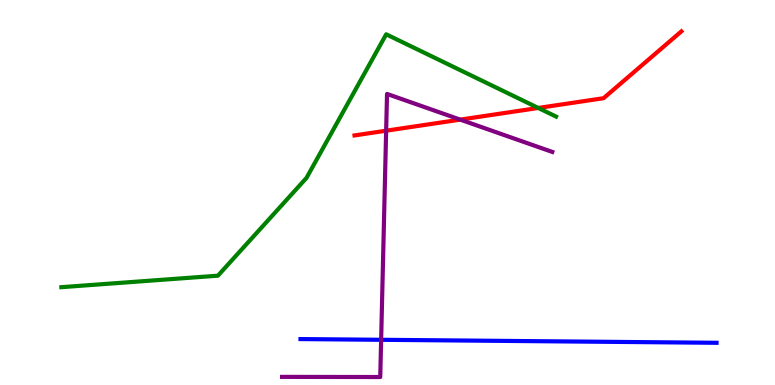[{'lines': ['blue', 'red'], 'intersections': []}, {'lines': ['green', 'red'], 'intersections': [{'x': 6.95, 'y': 7.2}]}, {'lines': ['purple', 'red'], 'intersections': [{'x': 4.98, 'y': 6.61}, {'x': 5.94, 'y': 6.89}]}, {'lines': ['blue', 'green'], 'intersections': []}, {'lines': ['blue', 'purple'], 'intersections': [{'x': 4.92, 'y': 1.17}]}, {'lines': ['green', 'purple'], 'intersections': []}]